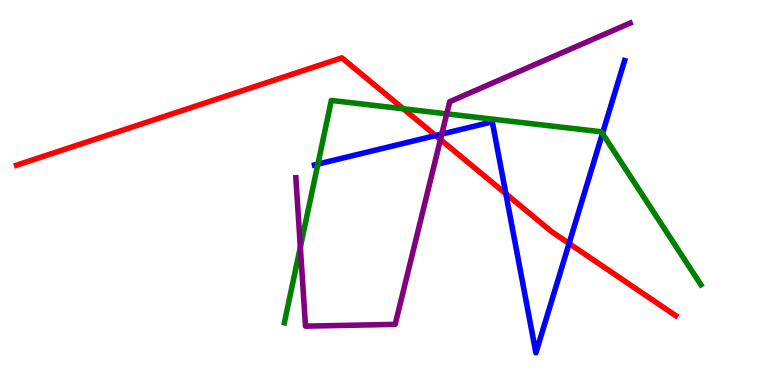[{'lines': ['blue', 'red'], 'intersections': [{'x': 5.62, 'y': 6.48}, {'x': 6.53, 'y': 4.97}, {'x': 7.34, 'y': 3.68}]}, {'lines': ['green', 'red'], 'intersections': [{'x': 5.2, 'y': 7.17}]}, {'lines': ['purple', 'red'], 'intersections': [{'x': 5.68, 'y': 6.38}]}, {'lines': ['blue', 'green'], 'intersections': [{'x': 4.1, 'y': 5.74}, {'x': 7.77, 'y': 6.53}]}, {'lines': ['blue', 'purple'], 'intersections': [{'x': 5.7, 'y': 6.52}]}, {'lines': ['green', 'purple'], 'intersections': [{'x': 3.88, 'y': 3.58}, {'x': 5.76, 'y': 7.04}]}]